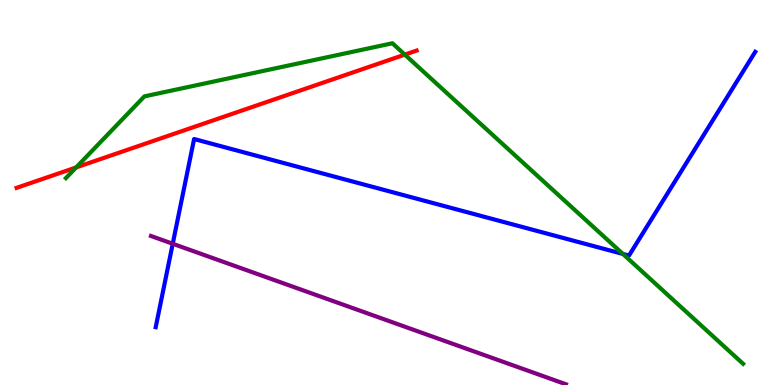[{'lines': ['blue', 'red'], 'intersections': []}, {'lines': ['green', 'red'], 'intersections': [{'x': 0.983, 'y': 5.65}, {'x': 5.22, 'y': 8.58}]}, {'lines': ['purple', 'red'], 'intersections': []}, {'lines': ['blue', 'green'], 'intersections': [{'x': 8.04, 'y': 3.4}]}, {'lines': ['blue', 'purple'], 'intersections': [{'x': 2.23, 'y': 3.67}]}, {'lines': ['green', 'purple'], 'intersections': []}]